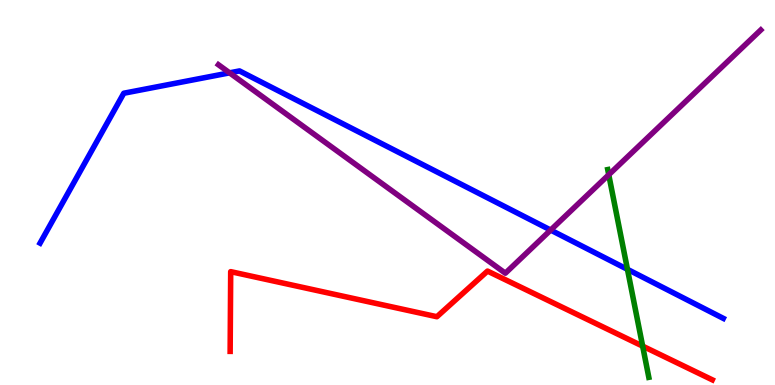[{'lines': ['blue', 'red'], 'intersections': []}, {'lines': ['green', 'red'], 'intersections': [{'x': 8.29, 'y': 1.01}]}, {'lines': ['purple', 'red'], 'intersections': []}, {'lines': ['blue', 'green'], 'intersections': [{'x': 8.1, 'y': 3.0}]}, {'lines': ['blue', 'purple'], 'intersections': [{'x': 2.96, 'y': 8.11}, {'x': 7.11, 'y': 4.02}]}, {'lines': ['green', 'purple'], 'intersections': [{'x': 7.85, 'y': 5.46}]}]